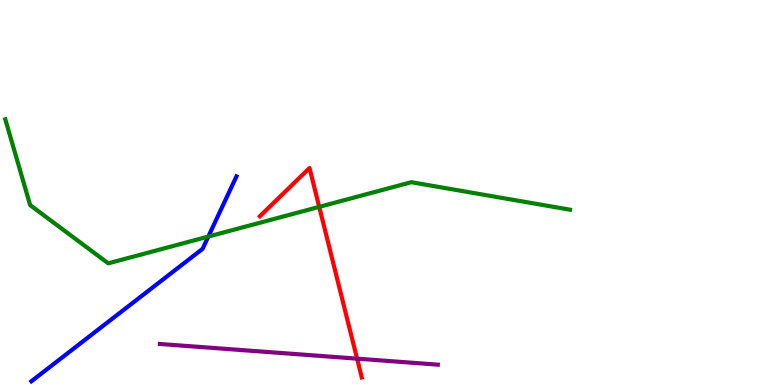[{'lines': ['blue', 'red'], 'intersections': []}, {'lines': ['green', 'red'], 'intersections': [{'x': 4.12, 'y': 4.63}]}, {'lines': ['purple', 'red'], 'intersections': [{'x': 4.61, 'y': 0.684}]}, {'lines': ['blue', 'green'], 'intersections': [{'x': 2.69, 'y': 3.86}]}, {'lines': ['blue', 'purple'], 'intersections': []}, {'lines': ['green', 'purple'], 'intersections': []}]